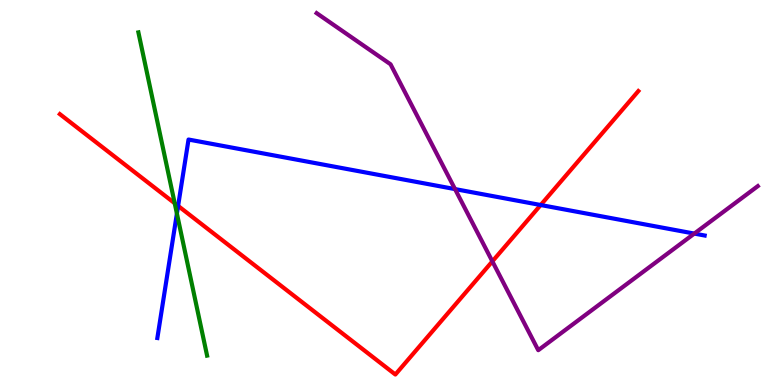[{'lines': ['blue', 'red'], 'intersections': [{'x': 2.3, 'y': 4.65}, {'x': 6.98, 'y': 4.67}]}, {'lines': ['green', 'red'], 'intersections': [{'x': 2.25, 'y': 4.72}]}, {'lines': ['purple', 'red'], 'intersections': [{'x': 6.35, 'y': 3.21}]}, {'lines': ['blue', 'green'], 'intersections': [{'x': 2.28, 'y': 4.45}]}, {'lines': ['blue', 'purple'], 'intersections': [{'x': 5.87, 'y': 5.09}, {'x': 8.96, 'y': 3.93}]}, {'lines': ['green', 'purple'], 'intersections': []}]